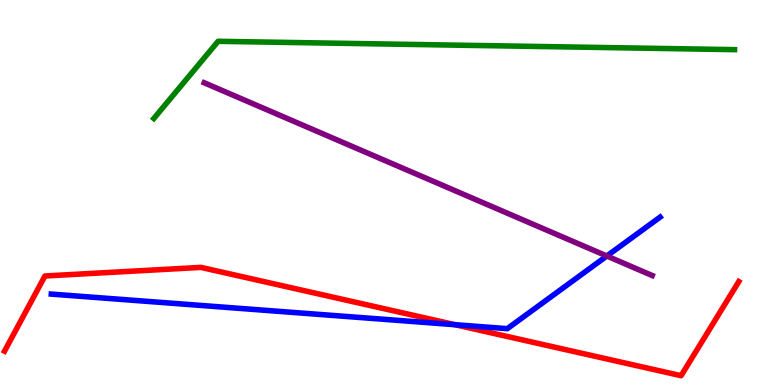[{'lines': ['blue', 'red'], 'intersections': [{'x': 5.87, 'y': 1.57}]}, {'lines': ['green', 'red'], 'intersections': []}, {'lines': ['purple', 'red'], 'intersections': []}, {'lines': ['blue', 'green'], 'intersections': []}, {'lines': ['blue', 'purple'], 'intersections': [{'x': 7.83, 'y': 3.35}]}, {'lines': ['green', 'purple'], 'intersections': []}]